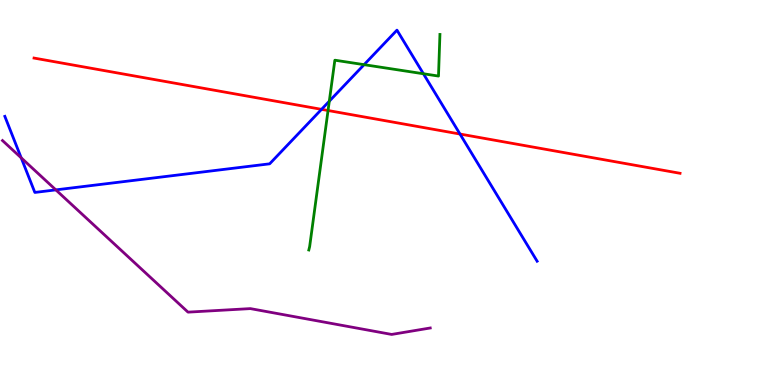[{'lines': ['blue', 'red'], 'intersections': [{'x': 4.15, 'y': 7.16}, {'x': 5.94, 'y': 6.52}]}, {'lines': ['green', 'red'], 'intersections': [{'x': 4.23, 'y': 7.13}]}, {'lines': ['purple', 'red'], 'intersections': []}, {'lines': ['blue', 'green'], 'intersections': [{'x': 4.25, 'y': 7.37}, {'x': 4.7, 'y': 8.32}, {'x': 5.46, 'y': 8.08}]}, {'lines': ['blue', 'purple'], 'intersections': [{'x': 0.274, 'y': 5.9}, {'x': 0.72, 'y': 5.07}]}, {'lines': ['green', 'purple'], 'intersections': []}]